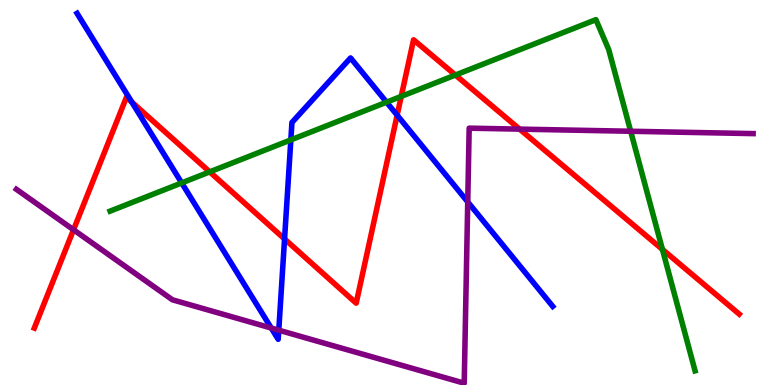[{'lines': ['blue', 'red'], 'intersections': [{'x': 1.7, 'y': 7.35}, {'x': 3.67, 'y': 3.79}, {'x': 5.12, 'y': 7.01}]}, {'lines': ['green', 'red'], 'intersections': [{'x': 2.71, 'y': 5.54}, {'x': 5.18, 'y': 7.5}, {'x': 5.88, 'y': 8.05}, {'x': 8.55, 'y': 3.52}]}, {'lines': ['purple', 'red'], 'intersections': [{'x': 0.949, 'y': 4.03}, {'x': 6.7, 'y': 6.65}]}, {'lines': ['blue', 'green'], 'intersections': [{'x': 2.34, 'y': 5.25}, {'x': 3.75, 'y': 6.37}, {'x': 4.99, 'y': 7.35}]}, {'lines': ['blue', 'purple'], 'intersections': [{'x': 3.5, 'y': 1.48}, {'x': 3.6, 'y': 1.42}, {'x': 6.04, 'y': 4.76}]}, {'lines': ['green', 'purple'], 'intersections': [{'x': 8.14, 'y': 6.59}]}]